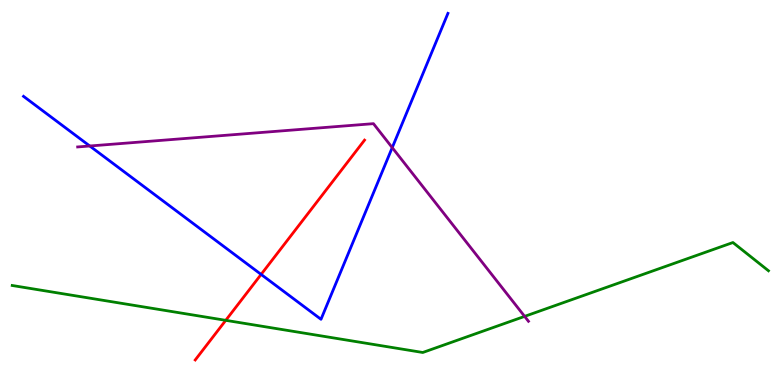[{'lines': ['blue', 'red'], 'intersections': [{'x': 3.37, 'y': 2.87}]}, {'lines': ['green', 'red'], 'intersections': [{'x': 2.91, 'y': 1.68}]}, {'lines': ['purple', 'red'], 'intersections': []}, {'lines': ['blue', 'green'], 'intersections': []}, {'lines': ['blue', 'purple'], 'intersections': [{'x': 1.16, 'y': 6.21}, {'x': 5.06, 'y': 6.17}]}, {'lines': ['green', 'purple'], 'intersections': [{'x': 6.77, 'y': 1.78}]}]